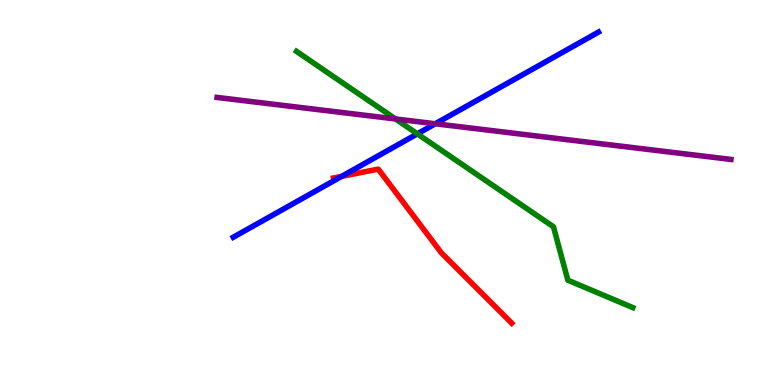[{'lines': ['blue', 'red'], 'intersections': [{'x': 4.41, 'y': 5.42}]}, {'lines': ['green', 'red'], 'intersections': []}, {'lines': ['purple', 'red'], 'intersections': []}, {'lines': ['blue', 'green'], 'intersections': [{'x': 5.38, 'y': 6.52}]}, {'lines': ['blue', 'purple'], 'intersections': [{'x': 5.62, 'y': 6.79}]}, {'lines': ['green', 'purple'], 'intersections': [{'x': 5.1, 'y': 6.91}]}]